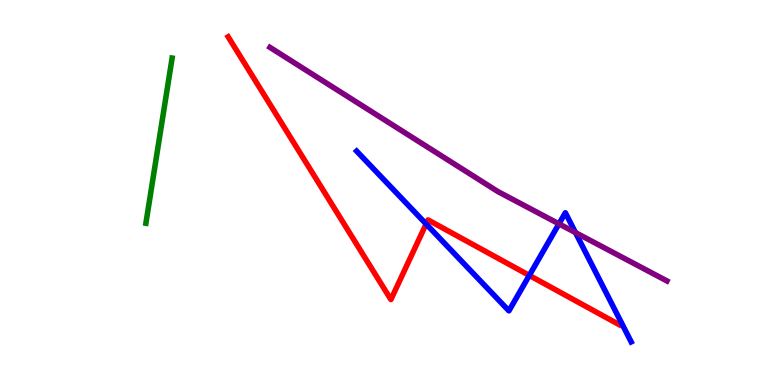[{'lines': ['blue', 'red'], 'intersections': [{'x': 5.5, 'y': 4.18}, {'x': 6.83, 'y': 2.85}]}, {'lines': ['green', 'red'], 'intersections': []}, {'lines': ['purple', 'red'], 'intersections': []}, {'lines': ['blue', 'green'], 'intersections': []}, {'lines': ['blue', 'purple'], 'intersections': [{'x': 7.21, 'y': 4.19}, {'x': 7.43, 'y': 3.96}]}, {'lines': ['green', 'purple'], 'intersections': []}]